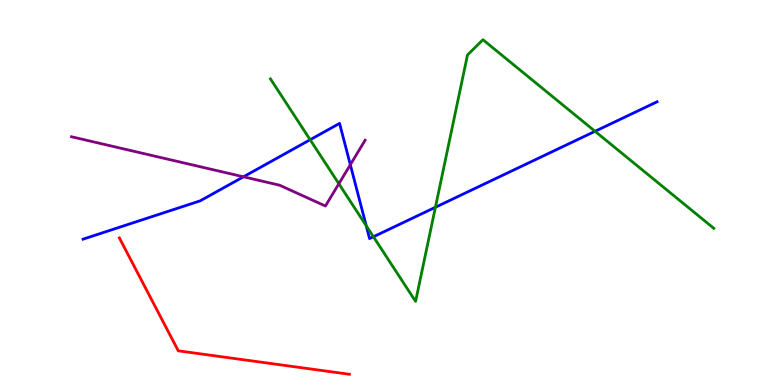[{'lines': ['blue', 'red'], 'intersections': []}, {'lines': ['green', 'red'], 'intersections': []}, {'lines': ['purple', 'red'], 'intersections': []}, {'lines': ['blue', 'green'], 'intersections': [{'x': 4.0, 'y': 6.37}, {'x': 4.73, 'y': 4.14}, {'x': 4.82, 'y': 3.85}, {'x': 5.62, 'y': 4.62}, {'x': 7.68, 'y': 6.59}]}, {'lines': ['blue', 'purple'], 'intersections': [{'x': 3.14, 'y': 5.41}, {'x': 4.52, 'y': 5.72}]}, {'lines': ['green', 'purple'], 'intersections': [{'x': 4.37, 'y': 5.23}]}]